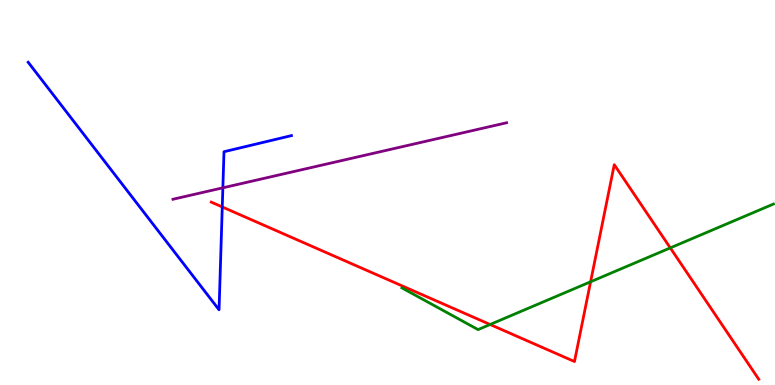[{'lines': ['blue', 'red'], 'intersections': [{'x': 2.87, 'y': 4.62}]}, {'lines': ['green', 'red'], 'intersections': [{'x': 6.32, 'y': 1.57}, {'x': 7.62, 'y': 2.68}, {'x': 8.65, 'y': 3.56}]}, {'lines': ['purple', 'red'], 'intersections': []}, {'lines': ['blue', 'green'], 'intersections': []}, {'lines': ['blue', 'purple'], 'intersections': [{'x': 2.88, 'y': 5.12}]}, {'lines': ['green', 'purple'], 'intersections': []}]